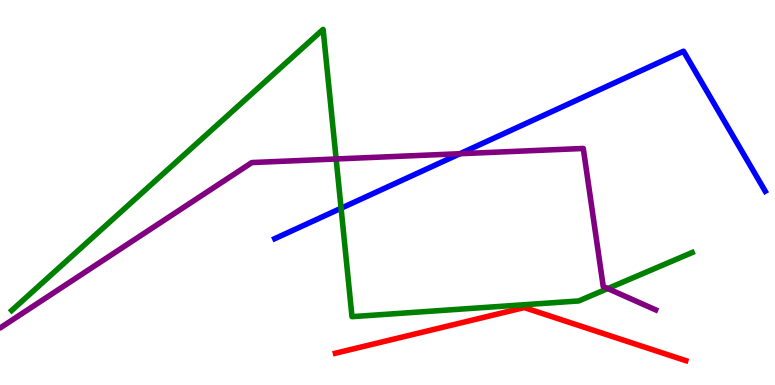[{'lines': ['blue', 'red'], 'intersections': []}, {'lines': ['green', 'red'], 'intersections': []}, {'lines': ['purple', 'red'], 'intersections': []}, {'lines': ['blue', 'green'], 'intersections': [{'x': 4.4, 'y': 4.59}]}, {'lines': ['blue', 'purple'], 'intersections': [{'x': 5.94, 'y': 6.01}]}, {'lines': ['green', 'purple'], 'intersections': [{'x': 4.34, 'y': 5.87}, {'x': 7.84, 'y': 2.5}]}]